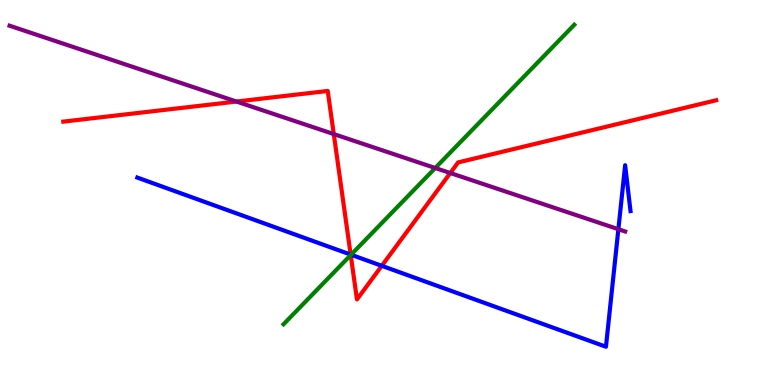[{'lines': ['blue', 'red'], 'intersections': [{'x': 4.52, 'y': 3.39}, {'x': 4.93, 'y': 3.1}]}, {'lines': ['green', 'red'], 'intersections': [{'x': 4.53, 'y': 3.38}]}, {'lines': ['purple', 'red'], 'intersections': [{'x': 3.05, 'y': 7.36}, {'x': 4.31, 'y': 6.52}, {'x': 5.81, 'y': 5.51}]}, {'lines': ['blue', 'green'], 'intersections': [{'x': 4.53, 'y': 3.38}]}, {'lines': ['blue', 'purple'], 'intersections': [{'x': 7.98, 'y': 4.05}]}, {'lines': ['green', 'purple'], 'intersections': [{'x': 5.62, 'y': 5.64}]}]